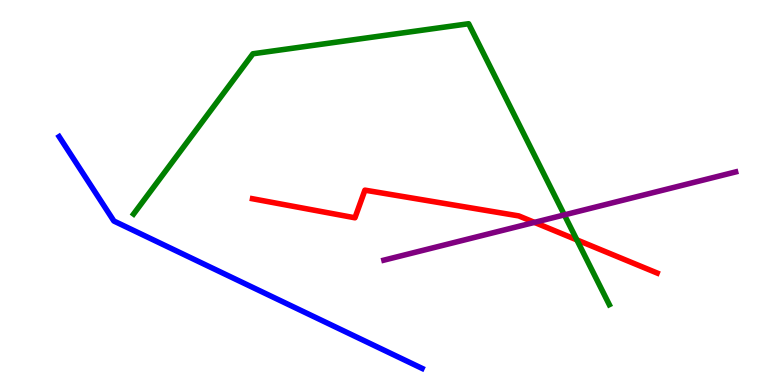[{'lines': ['blue', 'red'], 'intersections': []}, {'lines': ['green', 'red'], 'intersections': [{'x': 7.44, 'y': 3.77}]}, {'lines': ['purple', 'red'], 'intersections': [{'x': 6.9, 'y': 4.22}]}, {'lines': ['blue', 'green'], 'intersections': []}, {'lines': ['blue', 'purple'], 'intersections': []}, {'lines': ['green', 'purple'], 'intersections': [{'x': 7.28, 'y': 4.42}]}]